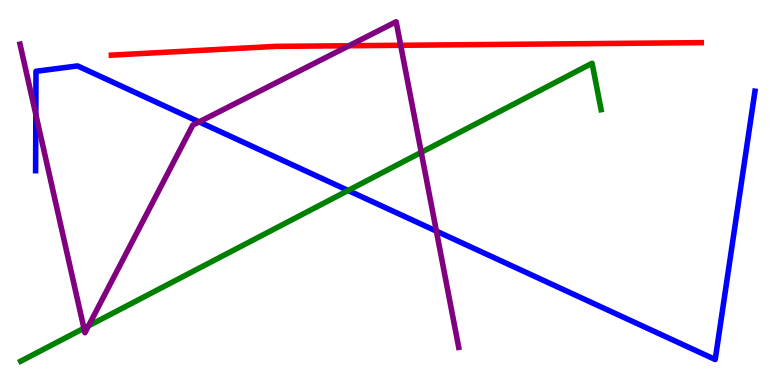[{'lines': ['blue', 'red'], 'intersections': []}, {'lines': ['green', 'red'], 'intersections': []}, {'lines': ['purple', 'red'], 'intersections': [{'x': 4.5, 'y': 8.81}, {'x': 5.17, 'y': 8.82}]}, {'lines': ['blue', 'green'], 'intersections': [{'x': 4.49, 'y': 5.05}]}, {'lines': ['blue', 'purple'], 'intersections': [{'x': 0.462, 'y': 7.03}, {'x': 2.57, 'y': 6.83}, {'x': 5.63, 'y': 4.0}]}, {'lines': ['green', 'purple'], 'intersections': [{'x': 1.08, 'y': 1.47}, {'x': 1.14, 'y': 1.54}, {'x': 5.44, 'y': 6.04}]}]